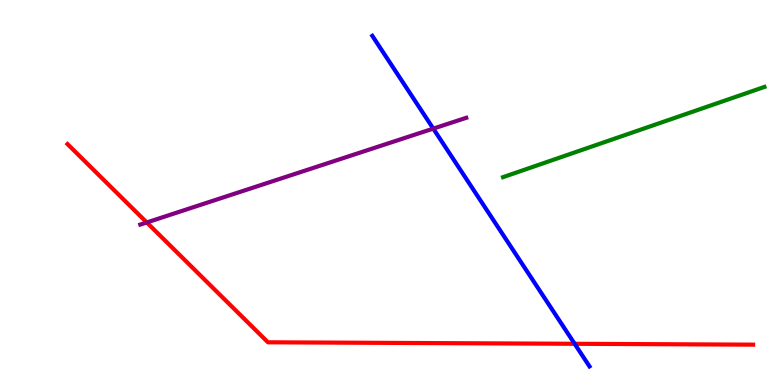[{'lines': ['blue', 'red'], 'intersections': [{'x': 7.41, 'y': 1.07}]}, {'lines': ['green', 'red'], 'intersections': []}, {'lines': ['purple', 'red'], 'intersections': [{'x': 1.89, 'y': 4.22}]}, {'lines': ['blue', 'green'], 'intersections': []}, {'lines': ['blue', 'purple'], 'intersections': [{'x': 5.59, 'y': 6.66}]}, {'lines': ['green', 'purple'], 'intersections': []}]